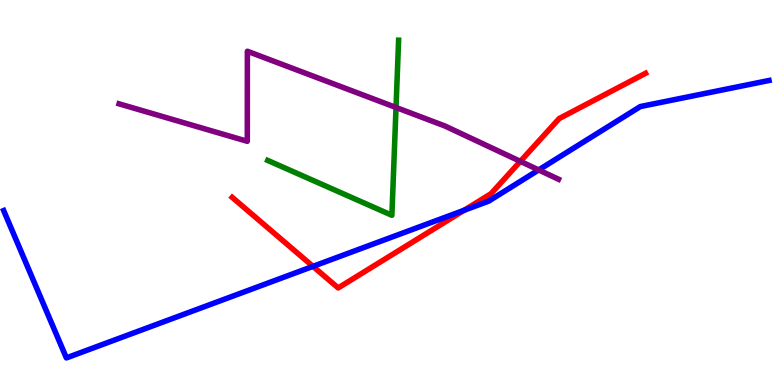[{'lines': ['blue', 'red'], 'intersections': [{'x': 4.04, 'y': 3.08}, {'x': 5.99, 'y': 4.54}]}, {'lines': ['green', 'red'], 'intersections': []}, {'lines': ['purple', 'red'], 'intersections': [{'x': 6.71, 'y': 5.81}]}, {'lines': ['blue', 'green'], 'intersections': []}, {'lines': ['blue', 'purple'], 'intersections': [{'x': 6.95, 'y': 5.59}]}, {'lines': ['green', 'purple'], 'intersections': [{'x': 5.11, 'y': 7.21}]}]